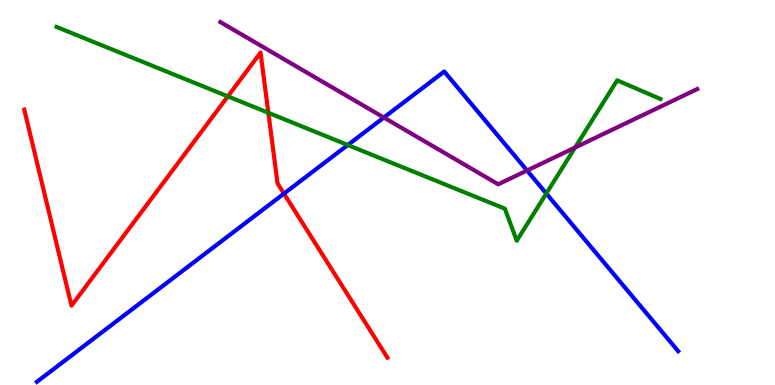[{'lines': ['blue', 'red'], 'intersections': [{'x': 3.66, 'y': 4.97}]}, {'lines': ['green', 'red'], 'intersections': [{'x': 2.94, 'y': 7.5}, {'x': 3.46, 'y': 7.07}]}, {'lines': ['purple', 'red'], 'intersections': []}, {'lines': ['blue', 'green'], 'intersections': [{'x': 4.49, 'y': 6.23}, {'x': 7.05, 'y': 4.97}]}, {'lines': ['blue', 'purple'], 'intersections': [{'x': 4.95, 'y': 6.95}, {'x': 6.8, 'y': 5.57}]}, {'lines': ['green', 'purple'], 'intersections': [{'x': 7.42, 'y': 6.17}]}]